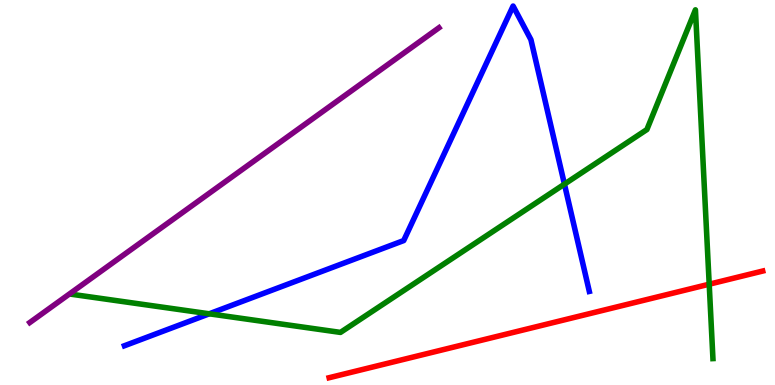[{'lines': ['blue', 'red'], 'intersections': []}, {'lines': ['green', 'red'], 'intersections': [{'x': 9.15, 'y': 2.62}]}, {'lines': ['purple', 'red'], 'intersections': []}, {'lines': ['blue', 'green'], 'intersections': [{'x': 2.7, 'y': 1.85}, {'x': 7.28, 'y': 5.22}]}, {'lines': ['blue', 'purple'], 'intersections': []}, {'lines': ['green', 'purple'], 'intersections': []}]